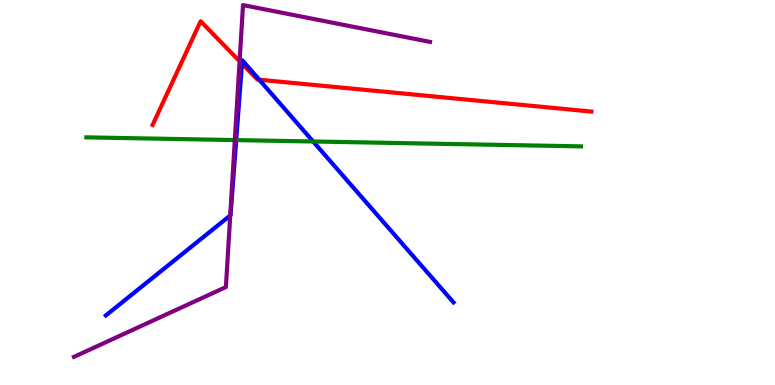[{'lines': ['blue', 'red'], 'intersections': [{'x': 3.12, 'y': 8.35}, {'x': 3.35, 'y': 7.93}]}, {'lines': ['green', 'red'], 'intersections': []}, {'lines': ['purple', 'red'], 'intersections': [{'x': 3.09, 'y': 8.41}]}, {'lines': ['blue', 'green'], 'intersections': [{'x': 3.05, 'y': 6.36}, {'x': 4.04, 'y': 6.32}]}, {'lines': ['blue', 'purple'], 'intersections': [{'x': 2.97, 'y': 4.4}]}, {'lines': ['green', 'purple'], 'intersections': [{'x': 3.03, 'y': 6.36}]}]